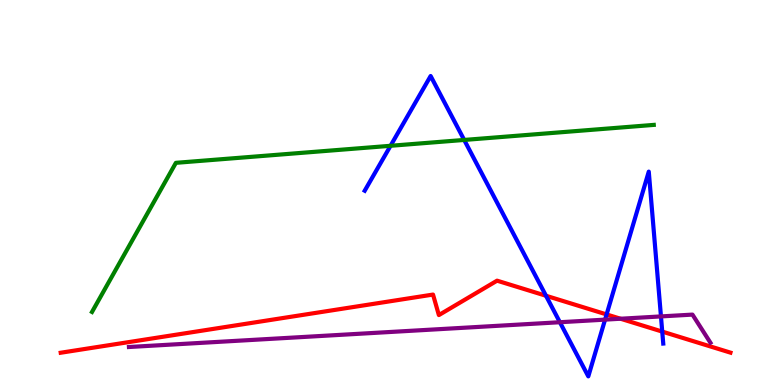[{'lines': ['blue', 'red'], 'intersections': [{'x': 7.05, 'y': 2.32}, {'x': 7.83, 'y': 1.83}, {'x': 8.55, 'y': 1.39}]}, {'lines': ['green', 'red'], 'intersections': []}, {'lines': ['purple', 'red'], 'intersections': [{'x': 8.01, 'y': 1.72}]}, {'lines': ['blue', 'green'], 'intersections': [{'x': 5.04, 'y': 6.21}, {'x': 5.99, 'y': 6.37}]}, {'lines': ['blue', 'purple'], 'intersections': [{'x': 7.22, 'y': 1.63}, {'x': 7.81, 'y': 1.7}, {'x': 8.53, 'y': 1.78}]}, {'lines': ['green', 'purple'], 'intersections': []}]